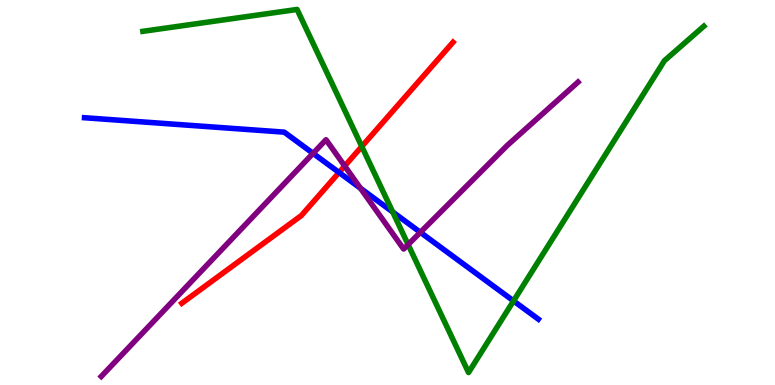[{'lines': ['blue', 'red'], 'intersections': [{'x': 4.37, 'y': 5.52}]}, {'lines': ['green', 'red'], 'intersections': [{'x': 4.67, 'y': 6.2}]}, {'lines': ['purple', 'red'], 'intersections': [{'x': 4.45, 'y': 5.69}]}, {'lines': ['blue', 'green'], 'intersections': [{'x': 5.07, 'y': 4.49}, {'x': 6.63, 'y': 2.18}]}, {'lines': ['blue', 'purple'], 'intersections': [{'x': 4.04, 'y': 6.02}, {'x': 4.65, 'y': 5.11}, {'x': 5.42, 'y': 3.97}]}, {'lines': ['green', 'purple'], 'intersections': [{'x': 5.27, 'y': 3.65}]}]